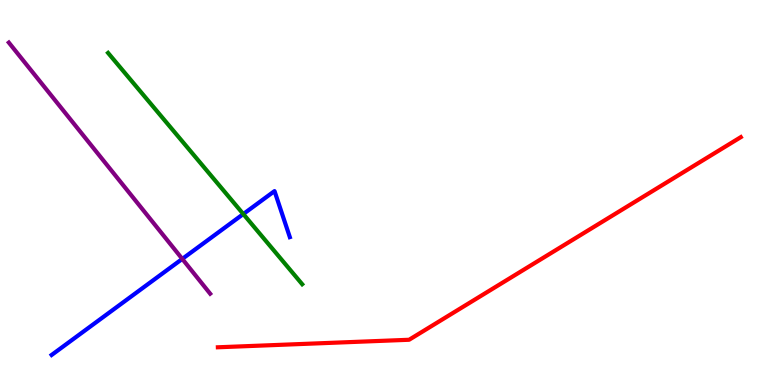[{'lines': ['blue', 'red'], 'intersections': []}, {'lines': ['green', 'red'], 'intersections': []}, {'lines': ['purple', 'red'], 'intersections': []}, {'lines': ['blue', 'green'], 'intersections': [{'x': 3.14, 'y': 4.44}]}, {'lines': ['blue', 'purple'], 'intersections': [{'x': 2.35, 'y': 3.28}]}, {'lines': ['green', 'purple'], 'intersections': []}]